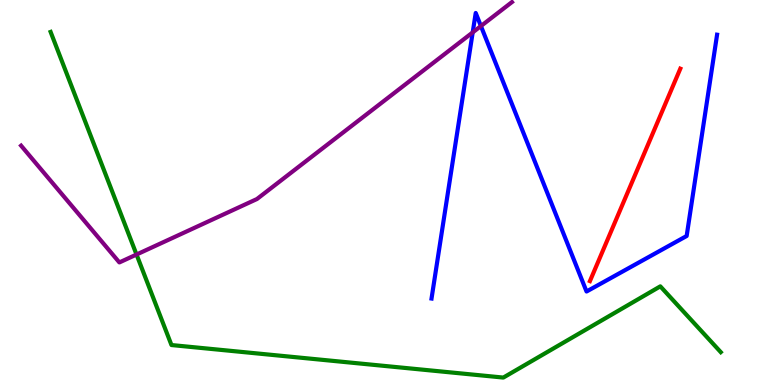[{'lines': ['blue', 'red'], 'intersections': []}, {'lines': ['green', 'red'], 'intersections': []}, {'lines': ['purple', 'red'], 'intersections': []}, {'lines': ['blue', 'green'], 'intersections': []}, {'lines': ['blue', 'purple'], 'intersections': [{'x': 6.1, 'y': 9.16}, {'x': 6.21, 'y': 9.32}]}, {'lines': ['green', 'purple'], 'intersections': [{'x': 1.76, 'y': 3.39}]}]